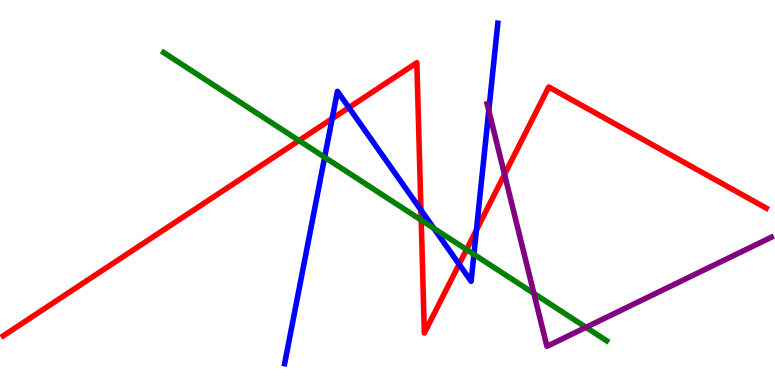[{'lines': ['blue', 'red'], 'intersections': [{'x': 4.29, 'y': 6.92}, {'x': 4.5, 'y': 7.21}, {'x': 5.43, 'y': 4.55}, {'x': 5.92, 'y': 3.14}, {'x': 6.15, 'y': 4.02}]}, {'lines': ['green', 'red'], 'intersections': [{'x': 3.86, 'y': 6.35}, {'x': 5.43, 'y': 4.28}, {'x': 6.02, 'y': 3.52}]}, {'lines': ['purple', 'red'], 'intersections': [{'x': 6.51, 'y': 5.47}]}, {'lines': ['blue', 'green'], 'intersections': [{'x': 4.19, 'y': 5.92}, {'x': 5.6, 'y': 4.07}, {'x': 6.11, 'y': 3.39}]}, {'lines': ['blue', 'purple'], 'intersections': [{'x': 6.31, 'y': 7.13}]}, {'lines': ['green', 'purple'], 'intersections': [{'x': 6.89, 'y': 2.38}, {'x': 7.56, 'y': 1.5}]}]